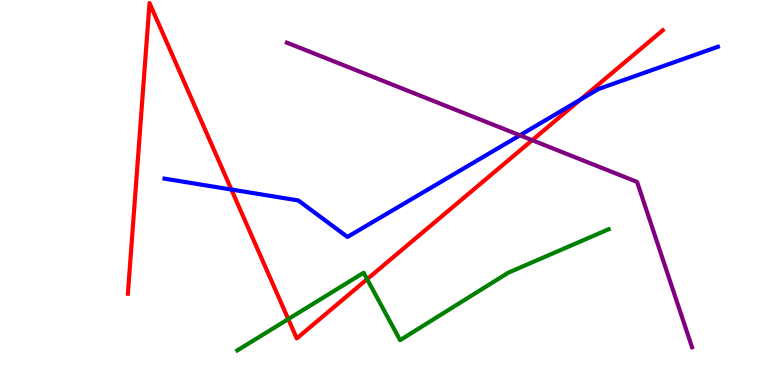[{'lines': ['blue', 'red'], 'intersections': [{'x': 2.99, 'y': 5.08}, {'x': 7.49, 'y': 7.41}]}, {'lines': ['green', 'red'], 'intersections': [{'x': 3.72, 'y': 1.71}, {'x': 4.74, 'y': 2.75}]}, {'lines': ['purple', 'red'], 'intersections': [{'x': 6.87, 'y': 6.36}]}, {'lines': ['blue', 'green'], 'intersections': []}, {'lines': ['blue', 'purple'], 'intersections': [{'x': 6.71, 'y': 6.49}]}, {'lines': ['green', 'purple'], 'intersections': []}]